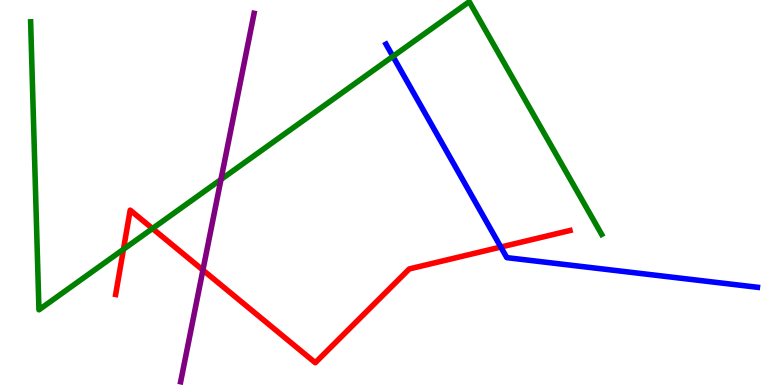[{'lines': ['blue', 'red'], 'intersections': [{'x': 6.46, 'y': 3.58}]}, {'lines': ['green', 'red'], 'intersections': [{'x': 1.59, 'y': 3.52}, {'x': 1.97, 'y': 4.06}]}, {'lines': ['purple', 'red'], 'intersections': [{'x': 2.62, 'y': 2.98}]}, {'lines': ['blue', 'green'], 'intersections': [{'x': 5.07, 'y': 8.54}]}, {'lines': ['blue', 'purple'], 'intersections': []}, {'lines': ['green', 'purple'], 'intersections': [{'x': 2.85, 'y': 5.34}]}]